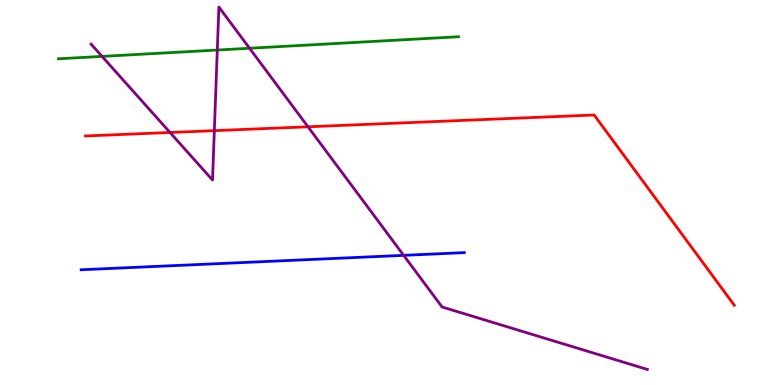[{'lines': ['blue', 'red'], 'intersections': []}, {'lines': ['green', 'red'], 'intersections': []}, {'lines': ['purple', 'red'], 'intersections': [{'x': 2.19, 'y': 6.56}, {'x': 2.77, 'y': 6.61}, {'x': 3.97, 'y': 6.71}]}, {'lines': ['blue', 'green'], 'intersections': []}, {'lines': ['blue', 'purple'], 'intersections': [{'x': 5.21, 'y': 3.37}]}, {'lines': ['green', 'purple'], 'intersections': [{'x': 1.32, 'y': 8.54}, {'x': 2.8, 'y': 8.7}, {'x': 3.22, 'y': 8.75}]}]